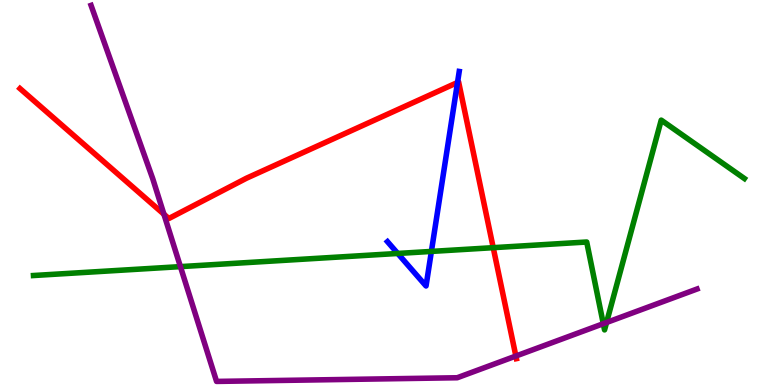[{'lines': ['blue', 'red'], 'intersections': [{'x': 5.9, 'y': 7.86}]}, {'lines': ['green', 'red'], 'intersections': [{'x': 6.36, 'y': 3.57}]}, {'lines': ['purple', 'red'], 'intersections': [{'x': 2.12, 'y': 4.44}, {'x': 6.66, 'y': 0.752}]}, {'lines': ['blue', 'green'], 'intersections': [{'x': 5.13, 'y': 3.42}, {'x': 5.57, 'y': 3.47}]}, {'lines': ['blue', 'purple'], 'intersections': []}, {'lines': ['green', 'purple'], 'intersections': [{'x': 2.33, 'y': 3.07}, {'x': 7.78, 'y': 1.59}, {'x': 7.83, 'y': 1.62}]}]